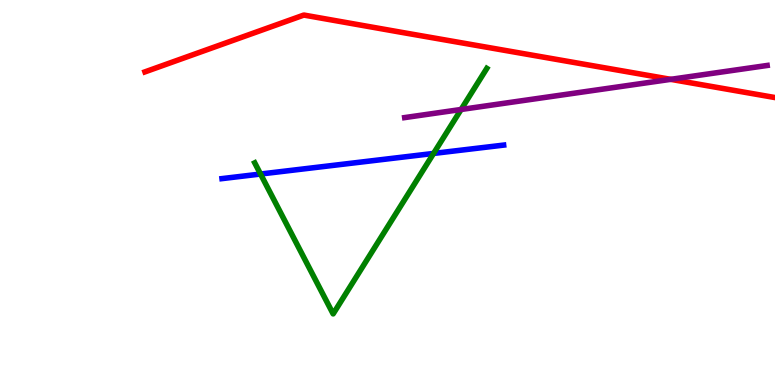[{'lines': ['blue', 'red'], 'intersections': []}, {'lines': ['green', 'red'], 'intersections': []}, {'lines': ['purple', 'red'], 'intersections': [{'x': 8.65, 'y': 7.94}]}, {'lines': ['blue', 'green'], 'intersections': [{'x': 3.36, 'y': 5.48}, {'x': 5.59, 'y': 6.01}]}, {'lines': ['blue', 'purple'], 'intersections': []}, {'lines': ['green', 'purple'], 'intersections': [{'x': 5.95, 'y': 7.16}]}]